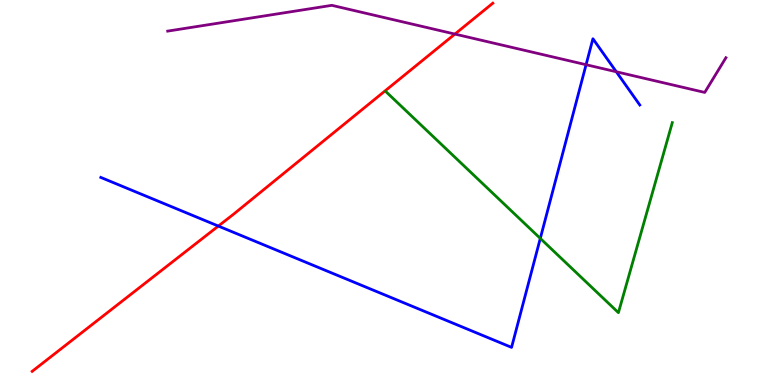[{'lines': ['blue', 'red'], 'intersections': [{'x': 2.82, 'y': 4.13}]}, {'lines': ['green', 'red'], 'intersections': []}, {'lines': ['purple', 'red'], 'intersections': [{'x': 5.87, 'y': 9.12}]}, {'lines': ['blue', 'green'], 'intersections': [{'x': 6.97, 'y': 3.81}]}, {'lines': ['blue', 'purple'], 'intersections': [{'x': 7.56, 'y': 8.32}, {'x': 7.95, 'y': 8.14}]}, {'lines': ['green', 'purple'], 'intersections': []}]